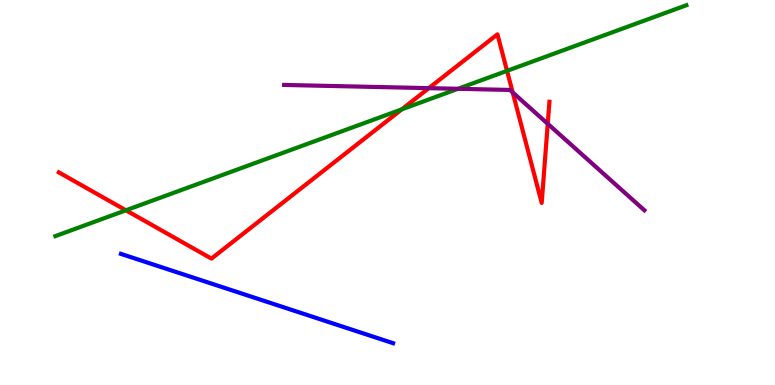[{'lines': ['blue', 'red'], 'intersections': []}, {'lines': ['green', 'red'], 'intersections': [{'x': 1.62, 'y': 4.54}, {'x': 5.18, 'y': 7.16}, {'x': 6.54, 'y': 8.16}]}, {'lines': ['purple', 'red'], 'intersections': [{'x': 5.53, 'y': 7.71}, {'x': 6.62, 'y': 7.6}, {'x': 7.07, 'y': 6.78}]}, {'lines': ['blue', 'green'], 'intersections': []}, {'lines': ['blue', 'purple'], 'intersections': []}, {'lines': ['green', 'purple'], 'intersections': [{'x': 5.91, 'y': 7.69}]}]